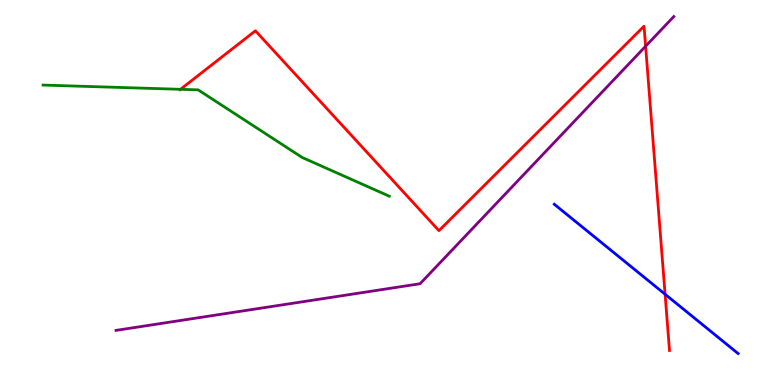[{'lines': ['blue', 'red'], 'intersections': [{'x': 8.58, 'y': 2.36}]}, {'lines': ['green', 'red'], 'intersections': [{'x': 2.33, 'y': 7.68}]}, {'lines': ['purple', 'red'], 'intersections': [{'x': 8.33, 'y': 8.8}]}, {'lines': ['blue', 'green'], 'intersections': []}, {'lines': ['blue', 'purple'], 'intersections': []}, {'lines': ['green', 'purple'], 'intersections': []}]